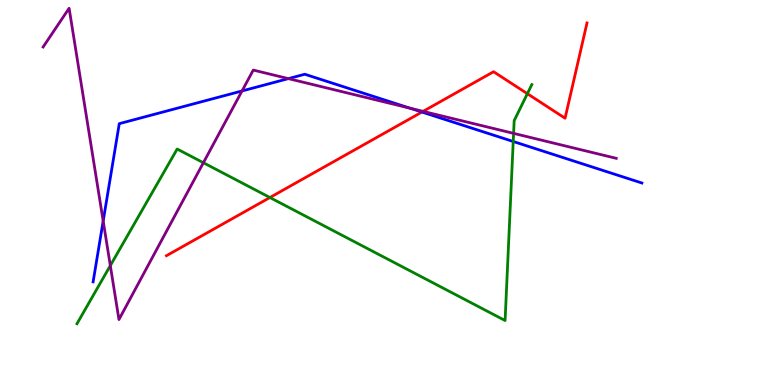[{'lines': ['blue', 'red'], 'intersections': [{'x': 5.44, 'y': 7.09}]}, {'lines': ['green', 'red'], 'intersections': [{'x': 3.48, 'y': 4.87}, {'x': 6.8, 'y': 7.57}]}, {'lines': ['purple', 'red'], 'intersections': [{'x': 5.46, 'y': 7.11}]}, {'lines': ['blue', 'green'], 'intersections': [{'x': 6.62, 'y': 6.32}]}, {'lines': ['blue', 'purple'], 'intersections': [{'x': 1.33, 'y': 4.26}, {'x': 3.12, 'y': 7.64}, {'x': 3.72, 'y': 7.96}, {'x': 5.29, 'y': 7.19}]}, {'lines': ['green', 'purple'], 'intersections': [{'x': 1.42, 'y': 3.1}, {'x': 2.62, 'y': 5.77}, {'x': 6.63, 'y': 6.54}]}]